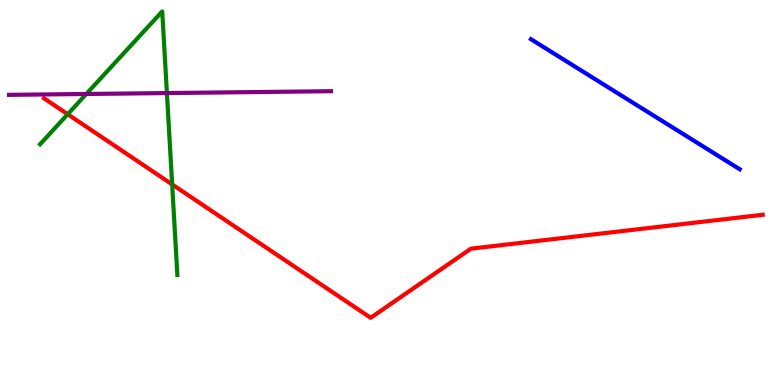[{'lines': ['blue', 'red'], 'intersections': []}, {'lines': ['green', 'red'], 'intersections': [{'x': 0.873, 'y': 7.03}, {'x': 2.22, 'y': 5.21}]}, {'lines': ['purple', 'red'], 'intersections': []}, {'lines': ['blue', 'green'], 'intersections': []}, {'lines': ['blue', 'purple'], 'intersections': []}, {'lines': ['green', 'purple'], 'intersections': [{'x': 1.11, 'y': 7.56}, {'x': 2.15, 'y': 7.58}]}]